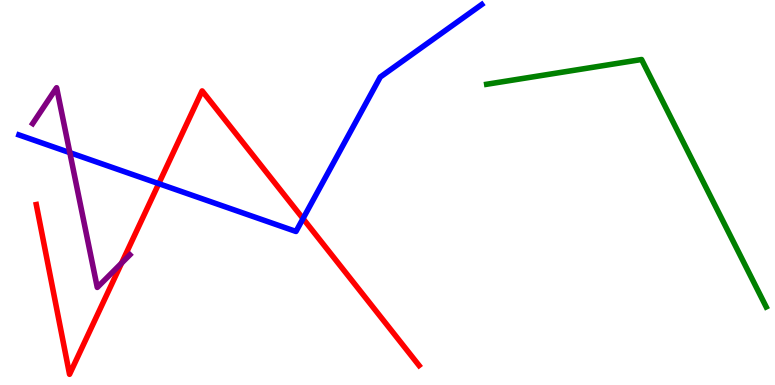[{'lines': ['blue', 'red'], 'intersections': [{'x': 2.05, 'y': 5.23}, {'x': 3.91, 'y': 4.32}]}, {'lines': ['green', 'red'], 'intersections': []}, {'lines': ['purple', 'red'], 'intersections': [{'x': 1.57, 'y': 3.17}]}, {'lines': ['blue', 'green'], 'intersections': []}, {'lines': ['blue', 'purple'], 'intersections': [{'x': 0.901, 'y': 6.03}]}, {'lines': ['green', 'purple'], 'intersections': []}]